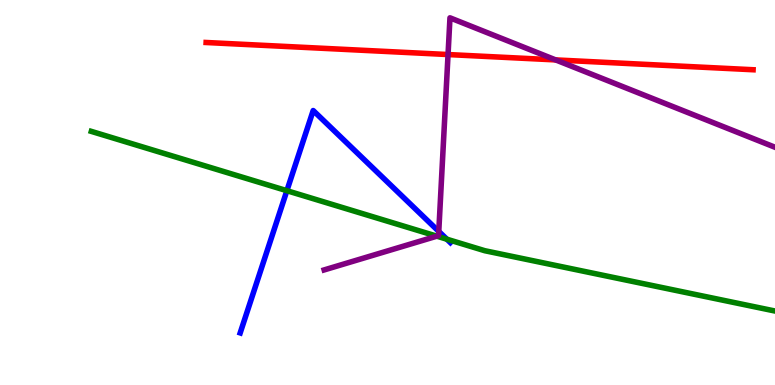[{'lines': ['blue', 'red'], 'intersections': []}, {'lines': ['green', 'red'], 'intersections': []}, {'lines': ['purple', 'red'], 'intersections': [{'x': 5.78, 'y': 8.58}, {'x': 7.17, 'y': 8.44}]}, {'lines': ['blue', 'green'], 'intersections': [{'x': 3.7, 'y': 5.05}, {'x': 5.77, 'y': 3.79}]}, {'lines': ['blue', 'purple'], 'intersections': [{'x': 5.66, 'y': 3.99}]}, {'lines': ['green', 'purple'], 'intersections': [{'x': 5.64, 'y': 3.87}]}]